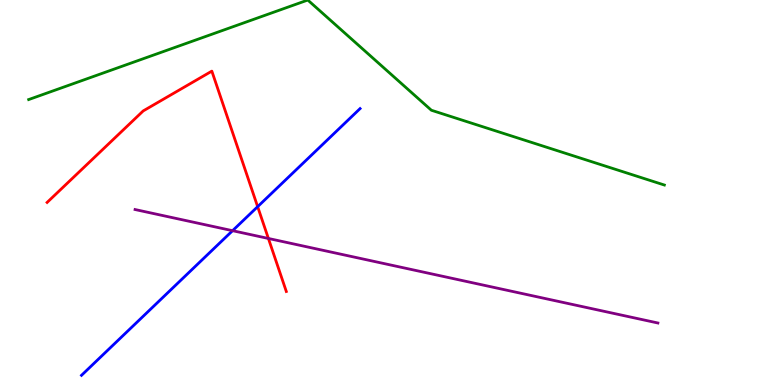[{'lines': ['blue', 'red'], 'intersections': [{'x': 3.32, 'y': 4.63}]}, {'lines': ['green', 'red'], 'intersections': []}, {'lines': ['purple', 'red'], 'intersections': [{'x': 3.46, 'y': 3.81}]}, {'lines': ['blue', 'green'], 'intersections': []}, {'lines': ['blue', 'purple'], 'intersections': [{'x': 3.0, 'y': 4.01}]}, {'lines': ['green', 'purple'], 'intersections': []}]